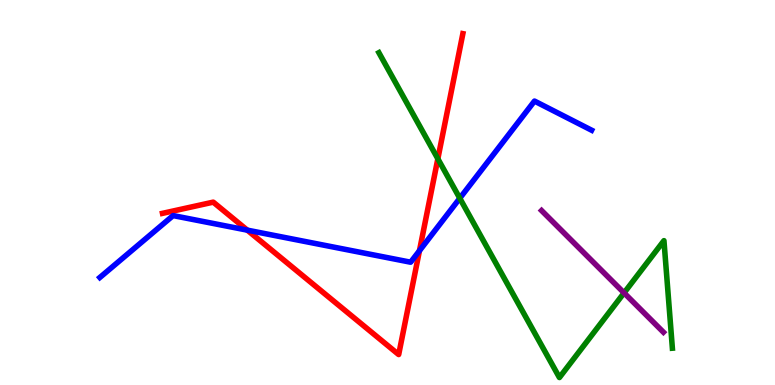[{'lines': ['blue', 'red'], 'intersections': [{'x': 3.19, 'y': 4.02}, {'x': 5.41, 'y': 3.49}]}, {'lines': ['green', 'red'], 'intersections': [{'x': 5.65, 'y': 5.88}]}, {'lines': ['purple', 'red'], 'intersections': []}, {'lines': ['blue', 'green'], 'intersections': [{'x': 5.93, 'y': 4.85}]}, {'lines': ['blue', 'purple'], 'intersections': []}, {'lines': ['green', 'purple'], 'intersections': [{'x': 8.05, 'y': 2.39}]}]